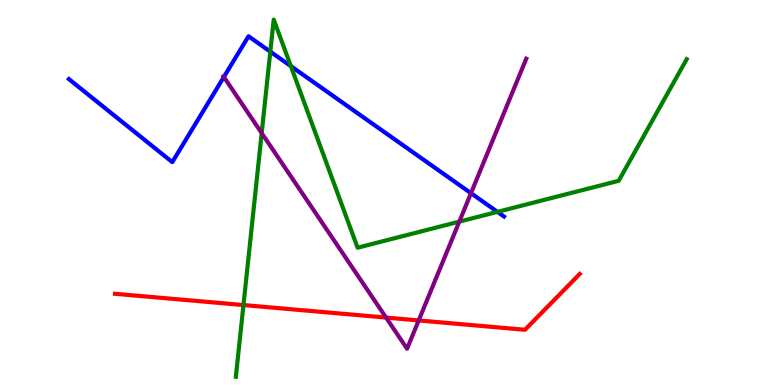[{'lines': ['blue', 'red'], 'intersections': []}, {'lines': ['green', 'red'], 'intersections': [{'x': 3.14, 'y': 2.08}]}, {'lines': ['purple', 'red'], 'intersections': [{'x': 4.98, 'y': 1.75}, {'x': 5.4, 'y': 1.68}]}, {'lines': ['blue', 'green'], 'intersections': [{'x': 3.49, 'y': 8.66}, {'x': 3.75, 'y': 8.28}, {'x': 6.42, 'y': 4.5}]}, {'lines': ['blue', 'purple'], 'intersections': [{'x': 2.89, 'y': 8.0}, {'x': 6.08, 'y': 4.98}]}, {'lines': ['green', 'purple'], 'intersections': [{'x': 3.38, 'y': 6.54}, {'x': 5.93, 'y': 4.24}]}]